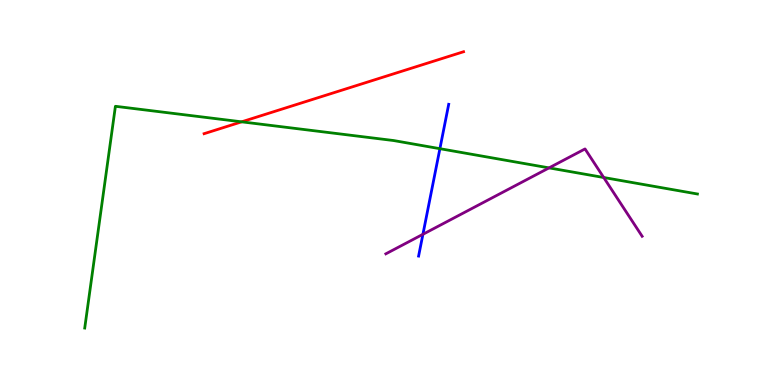[{'lines': ['blue', 'red'], 'intersections': []}, {'lines': ['green', 'red'], 'intersections': [{'x': 3.12, 'y': 6.84}]}, {'lines': ['purple', 'red'], 'intersections': []}, {'lines': ['blue', 'green'], 'intersections': [{'x': 5.68, 'y': 6.14}]}, {'lines': ['blue', 'purple'], 'intersections': [{'x': 5.46, 'y': 3.91}]}, {'lines': ['green', 'purple'], 'intersections': [{'x': 7.08, 'y': 5.64}, {'x': 7.79, 'y': 5.39}]}]